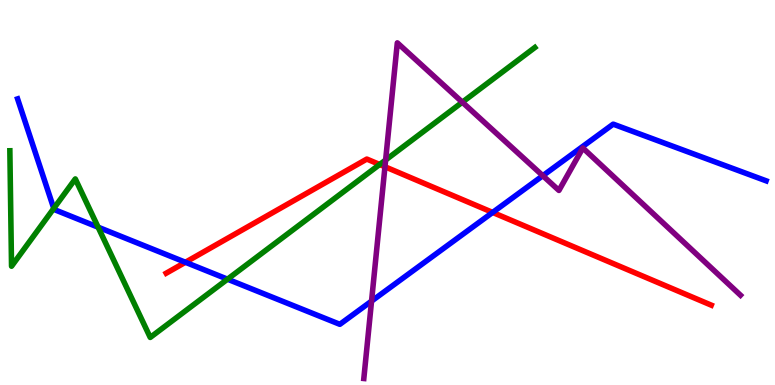[{'lines': ['blue', 'red'], 'intersections': [{'x': 2.39, 'y': 3.19}, {'x': 6.36, 'y': 4.48}]}, {'lines': ['green', 'red'], 'intersections': [{'x': 4.9, 'y': 5.73}]}, {'lines': ['purple', 'red'], 'intersections': [{'x': 4.97, 'y': 5.67}]}, {'lines': ['blue', 'green'], 'intersections': [{'x': 0.694, 'y': 4.59}, {'x': 1.27, 'y': 4.1}, {'x': 2.94, 'y': 2.75}]}, {'lines': ['blue', 'purple'], 'intersections': [{'x': 4.79, 'y': 2.18}, {'x': 7.0, 'y': 5.44}]}, {'lines': ['green', 'purple'], 'intersections': [{'x': 4.98, 'y': 5.84}, {'x': 5.97, 'y': 7.35}]}]